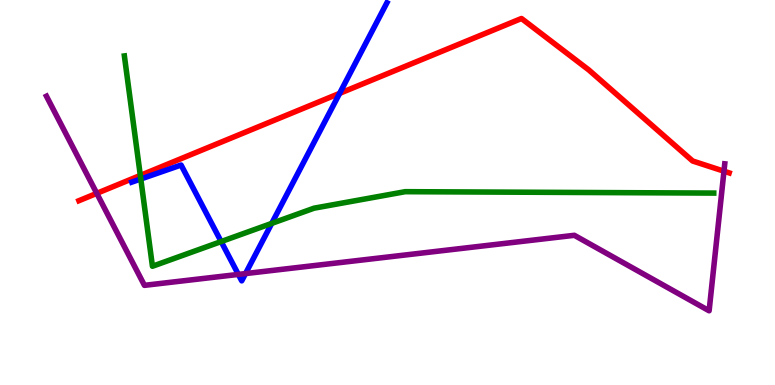[{'lines': ['blue', 'red'], 'intersections': [{'x': 4.38, 'y': 7.57}]}, {'lines': ['green', 'red'], 'intersections': [{'x': 1.81, 'y': 5.44}]}, {'lines': ['purple', 'red'], 'intersections': [{'x': 1.25, 'y': 4.98}, {'x': 9.34, 'y': 5.55}]}, {'lines': ['blue', 'green'], 'intersections': [{'x': 1.82, 'y': 5.35}, {'x': 2.85, 'y': 3.73}, {'x': 3.51, 'y': 4.2}]}, {'lines': ['blue', 'purple'], 'intersections': [{'x': 3.08, 'y': 2.87}, {'x': 3.17, 'y': 2.89}]}, {'lines': ['green', 'purple'], 'intersections': []}]